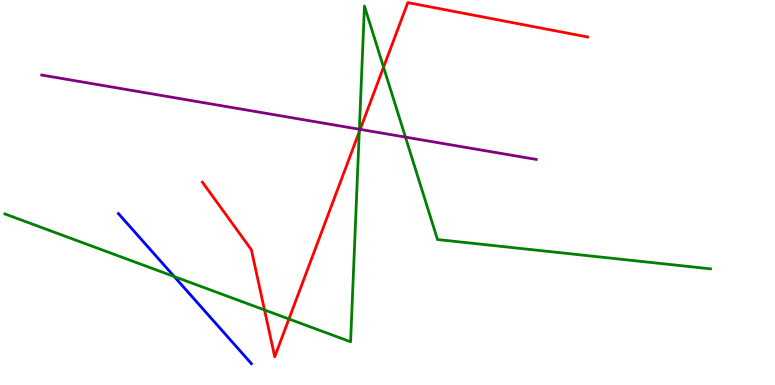[{'lines': ['blue', 'red'], 'intersections': []}, {'lines': ['green', 'red'], 'intersections': [{'x': 3.41, 'y': 1.95}, {'x': 3.73, 'y': 1.71}, {'x': 4.64, 'y': 6.58}, {'x': 4.95, 'y': 8.26}]}, {'lines': ['purple', 'red'], 'intersections': [{'x': 4.65, 'y': 6.64}]}, {'lines': ['blue', 'green'], 'intersections': [{'x': 2.25, 'y': 2.82}]}, {'lines': ['blue', 'purple'], 'intersections': []}, {'lines': ['green', 'purple'], 'intersections': [{'x': 4.64, 'y': 6.64}, {'x': 5.23, 'y': 6.44}]}]